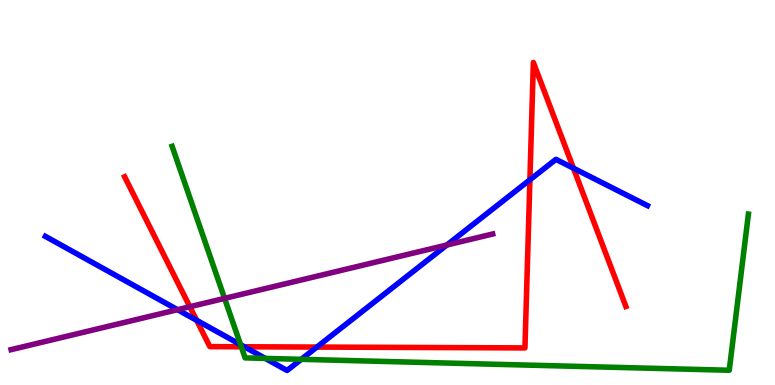[{'lines': ['blue', 'red'], 'intersections': [{'x': 2.54, 'y': 1.68}, {'x': 3.15, 'y': 0.993}, {'x': 4.09, 'y': 0.985}, {'x': 6.84, 'y': 5.33}, {'x': 7.4, 'y': 5.63}]}, {'lines': ['green', 'red'], 'intersections': [{'x': 3.11, 'y': 0.993}]}, {'lines': ['purple', 'red'], 'intersections': [{'x': 2.45, 'y': 2.03}]}, {'lines': ['blue', 'green'], 'intersections': [{'x': 3.1, 'y': 1.05}, {'x': 3.42, 'y': 0.691}, {'x': 3.89, 'y': 0.667}]}, {'lines': ['blue', 'purple'], 'intersections': [{'x': 2.29, 'y': 1.96}, {'x': 5.77, 'y': 3.64}]}, {'lines': ['green', 'purple'], 'intersections': [{'x': 2.9, 'y': 2.25}]}]